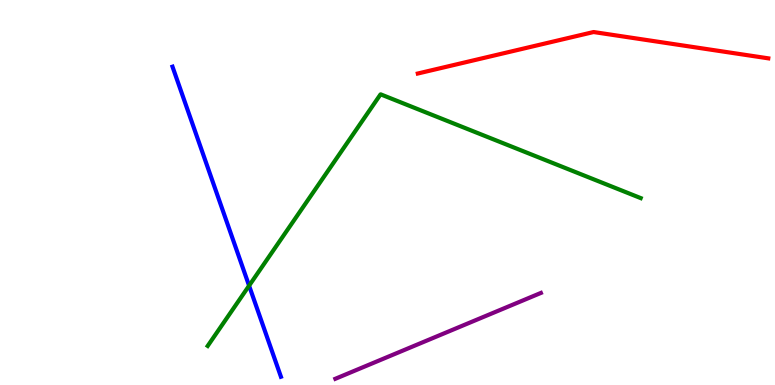[{'lines': ['blue', 'red'], 'intersections': []}, {'lines': ['green', 'red'], 'intersections': []}, {'lines': ['purple', 'red'], 'intersections': []}, {'lines': ['blue', 'green'], 'intersections': [{'x': 3.21, 'y': 2.58}]}, {'lines': ['blue', 'purple'], 'intersections': []}, {'lines': ['green', 'purple'], 'intersections': []}]